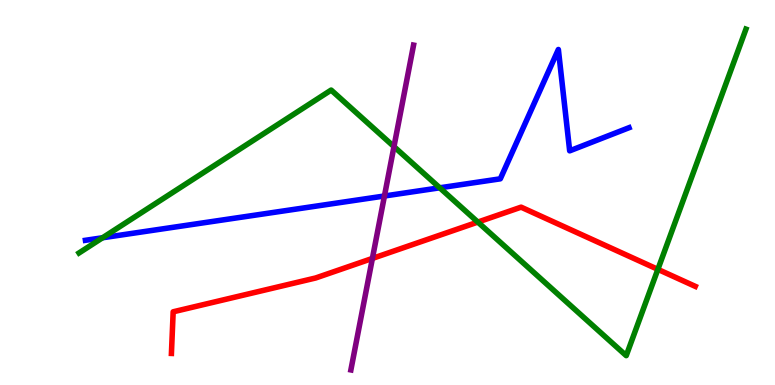[{'lines': ['blue', 'red'], 'intersections': []}, {'lines': ['green', 'red'], 'intersections': [{'x': 6.17, 'y': 4.23}, {'x': 8.49, 'y': 3.0}]}, {'lines': ['purple', 'red'], 'intersections': [{'x': 4.81, 'y': 3.29}]}, {'lines': ['blue', 'green'], 'intersections': [{'x': 1.32, 'y': 3.82}, {'x': 5.67, 'y': 5.12}]}, {'lines': ['blue', 'purple'], 'intersections': [{'x': 4.96, 'y': 4.91}]}, {'lines': ['green', 'purple'], 'intersections': [{'x': 5.08, 'y': 6.19}]}]